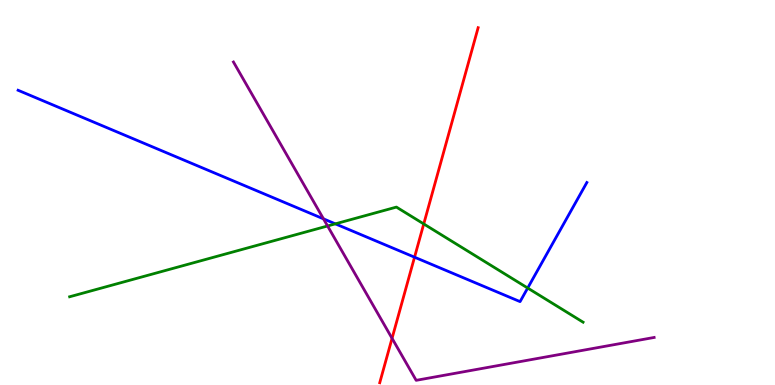[{'lines': ['blue', 'red'], 'intersections': [{'x': 5.35, 'y': 3.32}]}, {'lines': ['green', 'red'], 'intersections': [{'x': 5.47, 'y': 4.18}]}, {'lines': ['purple', 'red'], 'intersections': [{'x': 5.06, 'y': 1.21}]}, {'lines': ['blue', 'green'], 'intersections': [{'x': 4.33, 'y': 4.19}, {'x': 6.81, 'y': 2.52}]}, {'lines': ['blue', 'purple'], 'intersections': [{'x': 4.17, 'y': 4.32}]}, {'lines': ['green', 'purple'], 'intersections': [{'x': 4.23, 'y': 4.13}]}]